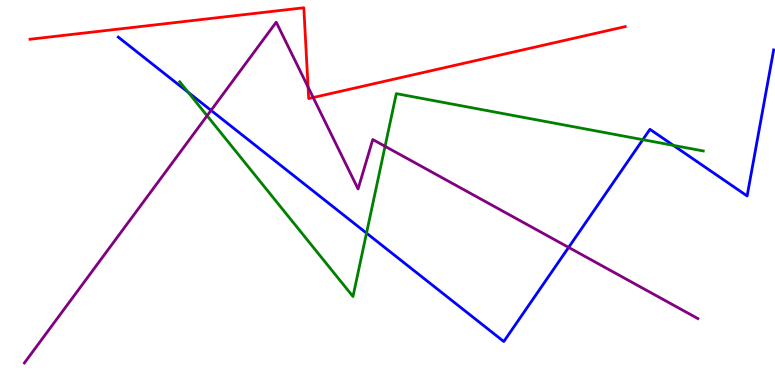[{'lines': ['blue', 'red'], 'intersections': []}, {'lines': ['green', 'red'], 'intersections': []}, {'lines': ['purple', 'red'], 'intersections': [{'x': 3.98, 'y': 7.74}, {'x': 4.04, 'y': 7.47}]}, {'lines': ['blue', 'green'], 'intersections': [{'x': 2.43, 'y': 7.6}, {'x': 4.73, 'y': 3.95}, {'x': 8.29, 'y': 6.37}, {'x': 8.69, 'y': 6.22}]}, {'lines': ['blue', 'purple'], 'intersections': [{'x': 2.72, 'y': 7.13}, {'x': 7.34, 'y': 3.57}]}, {'lines': ['green', 'purple'], 'intersections': [{'x': 2.67, 'y': 6.99}, {'x': 4.97, 'y': 6.2}]}]